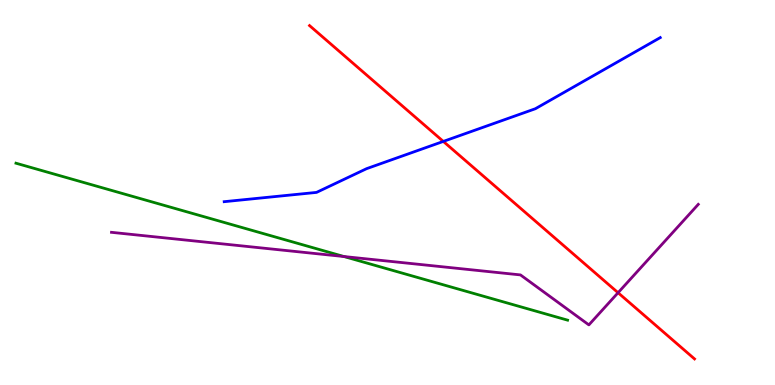[{'lines': ['blue', 'red'], 'intersections': [{'x': 5.72, 'y': 6.33}]}, {'lines': ['green', 'red'], 'intersections': []}, {'lines': ['purple', 'red'], 'intersections': [{'x': 7.98, 'y': 2.4}]}, {'lines': ['blue', 'green'], 'intersections': []}, {'lines': ['blue', 'purple'], 'intersections': []}, {'lines': ['green', 'purple'], 'intersections': [{'x': 4.44, 'y': 3.34}]}]